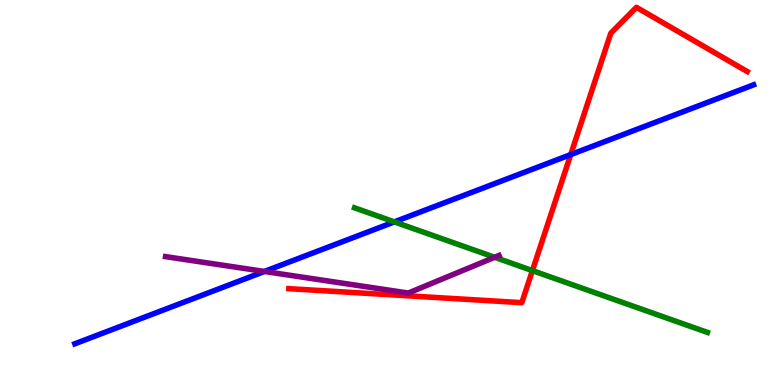[{'lines': ['blue', 'red'], 'intersections': [{'x': 7.36, 'y': 5.98}]}, {'lines': ['green', 'red'], 'intersections': [{'x': 6.87, 'y': 2.97}]}, {'lines': ['purple', 'red'], 'intersections': []}, {'lines': ['blue', 'green'], 'intersections': [{'x': 5.09, 'y': 4.24}]}, {'lines': ['blue', 'purple'], 'intersections': [{'x': 3.41, 'y': 2.95}]}, {'lines': ['green', 'purple'], 'intersections': [{'x': 6.38, 'y': 3.32}]}]